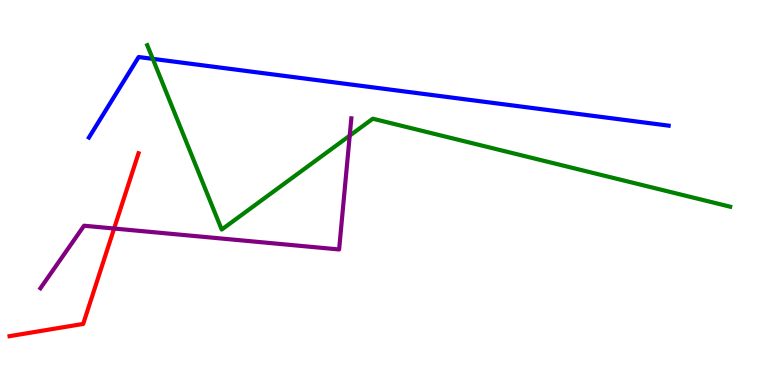[{'lines': ['blue', 'red'], 'intersections': []}, {'lines': ['green', 'red'], 'intersections': []}, {'lines': ['purple', 'red'], 'intersections': [{'x': 1.47, 'y': 4.06}]}, {'lines': ['blue', 'green'], 'intersections': [{'x': 1.97, 'y': 8.47}]}, {'lines': ['blue', 'purple'], 'intersections': []}, {'lines': ['green', 'purple'], 'intersections': [{'x': 4.51, 'y': 6.48}]}]